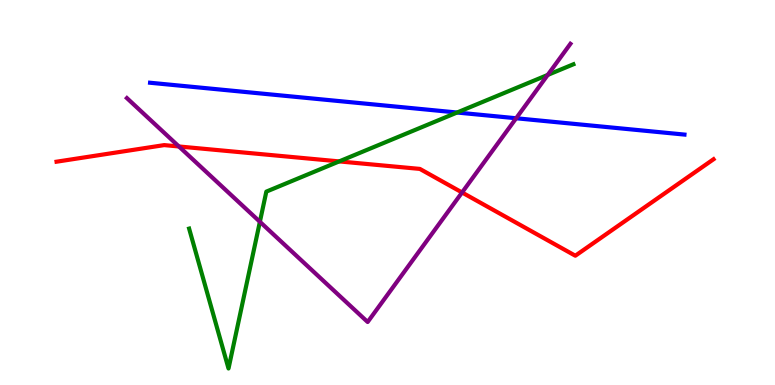[{'lines': ['blue', 'red'], 'intersections': []}, {'lines': ['green', 'red'], 'intersections': [{'x': 4.38, 'y': 5.81}]}, {'lines': ['purple', 'red'], 'intersections': [{'x': 2.31, 'y': 6.2}, {'x': 5.96, 'y': 5.0}]}, {'lines': ['blue', 'green'], 'intersections': [{'x': 5.9, 'y': 7.08}]}, {'lines': ['blue', 'purple'], 'intersections': [{'x': 6.66, 'y': 6.93}]}, {'lines': ['green', 'purple'], 'intersections': [{'x': 3.35, 'y': 4.24}, {'x': 7.07, 'y': 8.05}]}]